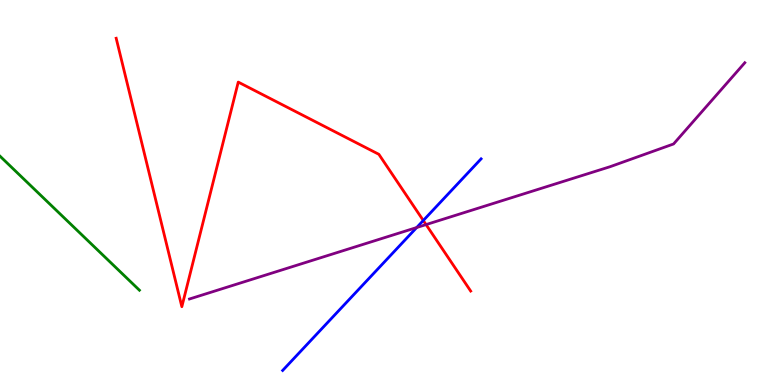[{'lines': ['blue', 'red'], 'intersections': [{'x': 5.46, 'y': 4.27}]}, {'lines': ['green', 'red'], 'intersections': []}, {'lines': ['purple', 'red'], 'intersections': [{'x': 5.5, 'y': 4.17}]}, {'lines': ['blue', 'green'], 'intersections': []}, {'lines': ['blue', 'purple'], 'intersections': [{'x': 5.38, 'y': 4.09}]}, {'lines': ['green', 'purple'], 'intersections': []}]